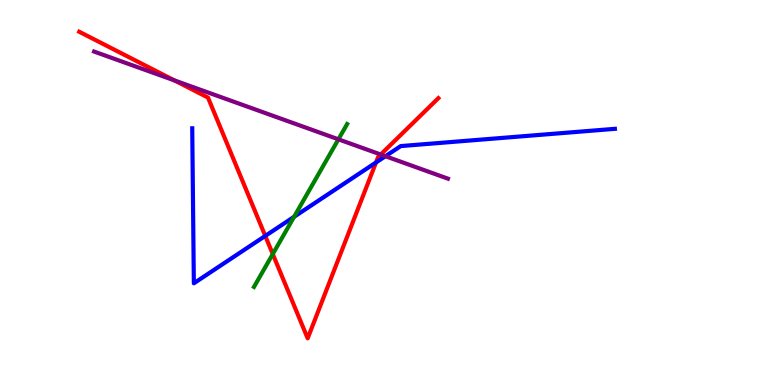[{'lines': ['blue', 'red'], 'intersections': [{'x': 3.42, 'y': 3.87}, {'x': 4.85, 'y': 5.78}]}, {'lines': ['green', 'red'], 'intersections': [{'x': 3.52, 'y': 3.4}]}, {'lines': ['purple', 'red'], 'intersections': [{'x': 2.25, 'y': 7.91}, {'x': 4.91, 'y': 5.99}]}, {'lines': ['blue', 'green'], 'intersections': [{'x': 3.79, 'y': 4.37}]}, {'lines': ['blue', 'purple'], 'intersections': [{'x': 4.97, 'y': 5.94}]}, {'lines': ['green', 'purple'], 'intersections': [{'x': 4.37, 'y': 6.38}]}]